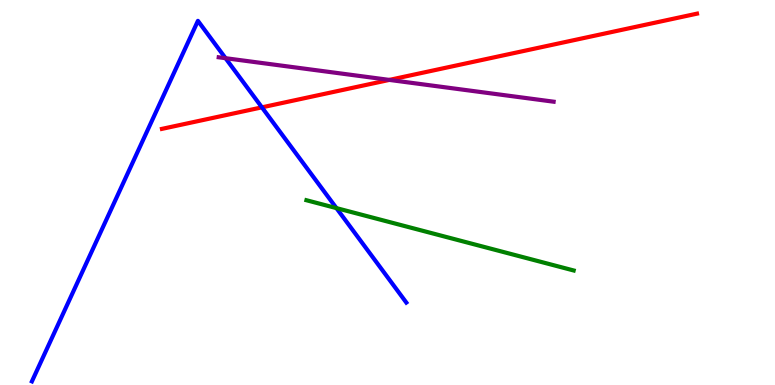[{'lines': ['blue', 'red'], 'intersections': [{'x': 3.38, 'y': 7.21}]}, {'lines': ['green', 'red'], 'intersections': []}, {'lines': ['purple', 'red'], 'intersections': [{'x': 5.02, 'y': 7.92}]}, {'lines': ['blue', 'green'], 'intersections': [{'x': 4.34, 'y': 4.59}]}, {'lines': ['blue', 'purple'], 'intersections': [{'x': 2.91, 'y': 8.49}]}, {'lines': ['green', 'purple'], 'intersections': []}]